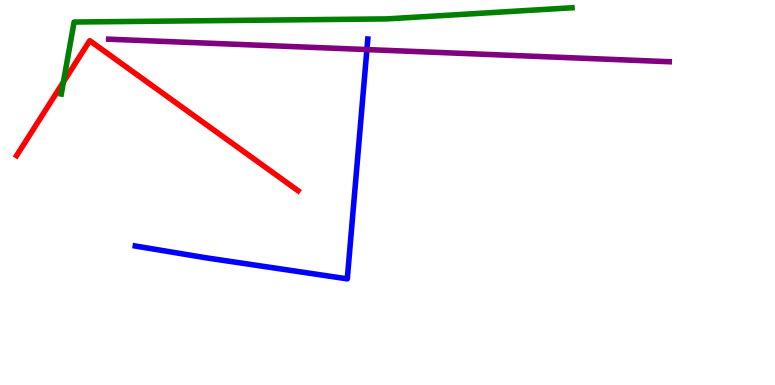[{'lines': ['blue', 'red'], 'intersections': []}, {'lines': ['green', 'red'], 'intersections': [{'x': 0.818, 'y': 7.87}]}, {'lines': ['purple', 'red'], 'intersections': []}, {'lines': ['blue', 'green'], 'intersections': []}, {'lines': ['blue', 'purple'], 'intersections': [{'x': 4.73, 'y': 8.71}]}, {'lines': ['green', 'purple'], 'intersections': []}]